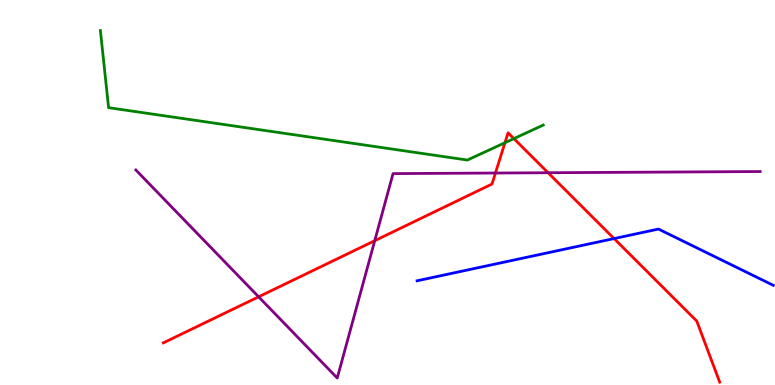[{'lines': ['blue', 'red'], 'intersections': [{'x': 7.92, 'y': 3.8}]}, {'lines': ['green', 'red'], 'intersections': [{'x': 6.52, 'y': 6.29}, {'x': 6.63, 'y': 6.4}]}, {'lines': ['purple', 'red'], 'intersections': [{'x': 3.34, 'y': 2.29}, {'x': 4.84, 'y': 3.75}, {'x': 6.39, 'y': 5.51}, {'x': 7.07, 'y': 5.51}]}, {'lines': ['blue', 'green'], 'intersections': []}, {'lines': ['blue', 'purple'], 'intersections': []}, {'lines': ['green', 'purple'], 'intersections': []}]